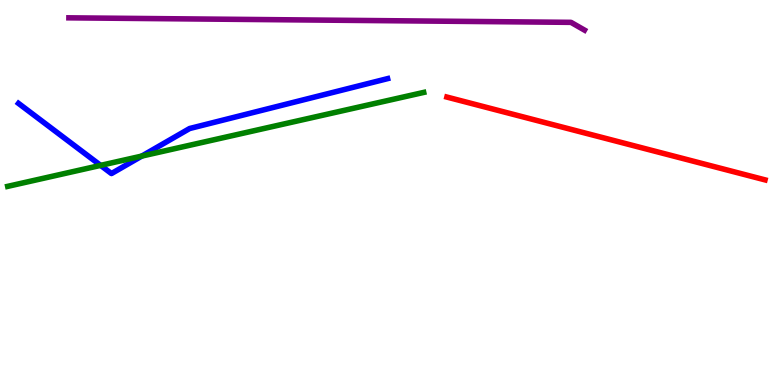[{'lines': ['blue', 'red'], 'intersections': []}, {'lines': ['green', 'red'], 'intersections': []}, {'lines': ['purple', 'red'], 'intersections': []}, {'lines': ['blue', 'green'], 'intersections': [{'x': 1.3, 'y': 5.7}, {'x': 1.83, 'y': 5.95}]}, {'lines': ['blue', 'purple'], 'intersections': []}, {'lines': ['green', 'purple'], 'intersections': []}]